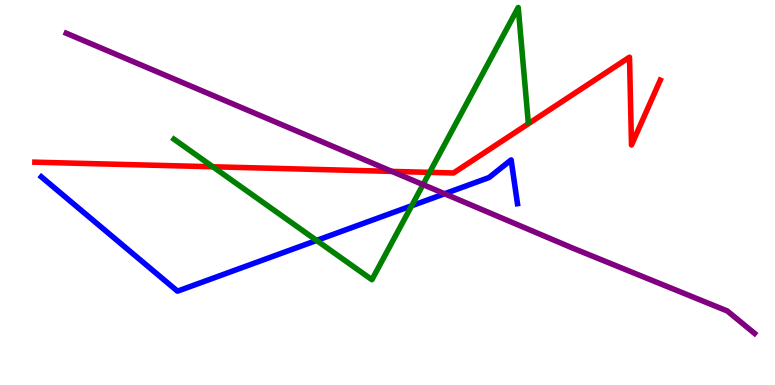[{'lines': ['blue', 'red'], 'intersections': []}, {'lines': ['green', 'red'], 'intersections': [{'x': 2.75, 'y': 5.67}, {'x': 5.54, 'y': 5.52}]}, {'lines': ['purple', 'red'], 'intersections': [{'x': 5.06, 'y': 5.55}]}, {'lines': ['blue', 'green'], 'intersections': [{'x': 4.09, 'y': 3.76}, {'x': 5.31, 'y': 4.66}]}, {'lines': ['blue', 'purple'], 'intersections': [{'x': 5.74, 'y': 4.97}]}, {'lines': ['green', 'purple'], 'intersections': [{'x': 5.46, 'y': 5.21}]}]